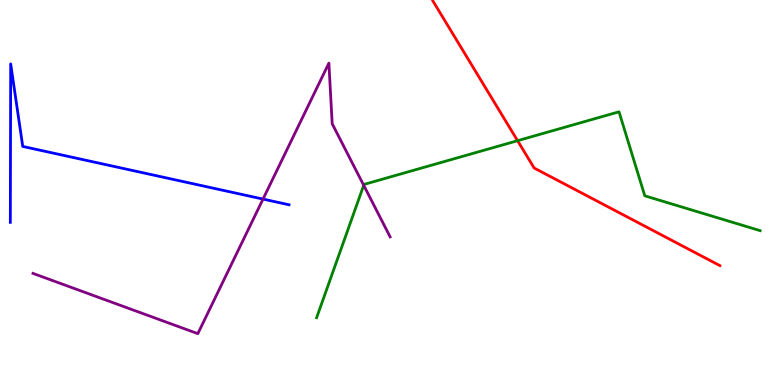[{'lines': ['blue', 'red'], 'intersections': []}, {'lines': ['green', 'red'], 'intersections': [{'x': 6.68, 'y': 6.35}]}, {'lines': ['purple', 'red'], 'intersections': []}, {'lines': ['blue', 'green'], 'intersections': []}, {'lines': ['blue', 'purple'], 'intersections': [{'x': 3.39, 'y': 4.83}]}, {'lines': ['green', 'purple'], 'intersections': [{'x': 4.69, 'y': 5.19}]}]